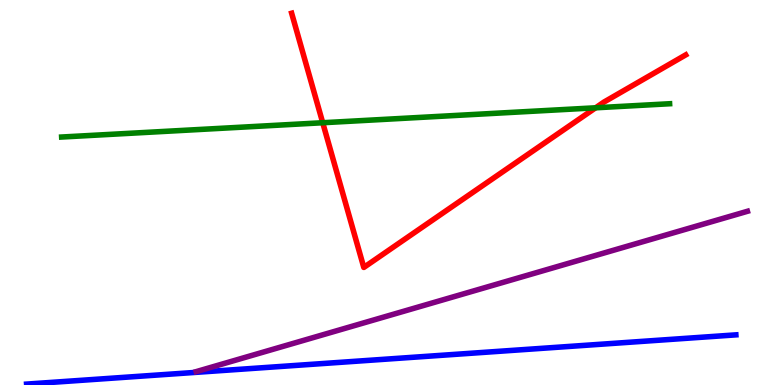[{'lines': ['blue', 'red'], 'intersections': []}, {'lines': ['green', 'red'], 'intersections': [{'x': 4.16, 'y': 6.81}, {'x': 7.69, 'y': 7.2}]}, {'lines': ['purple', 'red'], 'intersections': []}, {'lines': ['blue', 'green'], 'intersections': []}, {'lines': ['blue', 'purple'], 'intersections': []}, {'lines': ['green', 'purple'], 'intersections': []}]